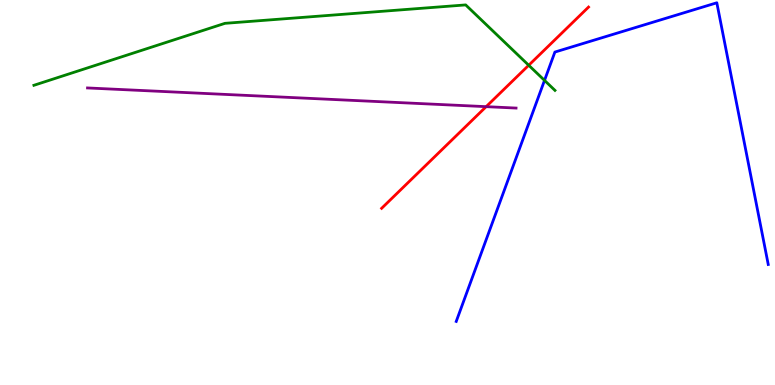[{'lines': ['blue', 'red'], 'intersections': []}, {'lines': ['green', 'red'], 'intersections': [{'x': 6.82, 'y': 8.3}]}, {'lines': ['purple', 'red'], 'intersections': [{'x': 6.27, 'y': 7.23}]}, {'lines': ['blue', 'green'], 'intersections': [{'x': 7.03, 'y': 7.91}]}, {'lines': ['blue', 'purple'], 'intersections': []}, {'lines': ['green', 'purple'], 'intersections': []}]